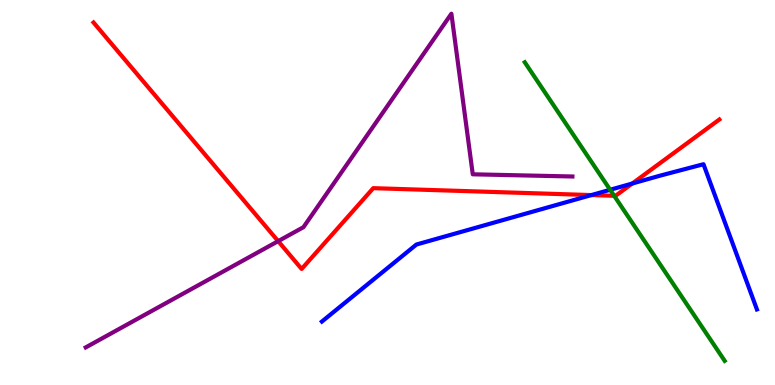[{'lines': ['blue', 'red'], 'intersections': [{'x': 7.63, 'y': 4.93}, {'x': 8.16, 'y': 5.23}]}, {'lines': ['green', 'red'], 'intersections': [{'x': 7.92, 'y': 4.91}]}, {'lines': ['purple', 'red'], 'intersections': [{'x': 3.59, 'y': 3.74}]}, {'lines': ['blue', 'green'], 'intersections': [{'x': 7.87, 'y': 5.07}]}, {'lines': ['blue', 'purple'], 'intersections': []}, {'lines': ['green', 'purple'], 'intersections': []}]